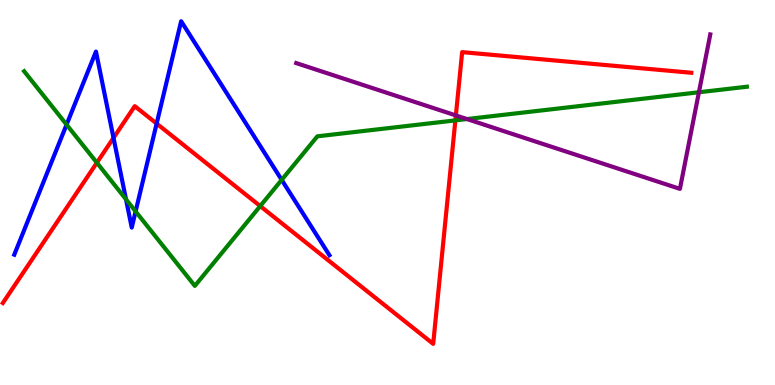[{'lines': ['blue', 'red'], 'intersections': [{'x': 1.46, 'y': 6.42}, {'x': 2.02, 'y': 6.79}]}, {'lines': ['green', 'red'], 'intersections': [{'x': 1.25, 'y': 5.77}, {'x': 3.36, 'y': 4.65}, {'x': 5.88, 'y': 6.87}]}, {'lines': ['purple', 'red'], 'intersections': [{'x': 5.88, 'y': 7.0}]}, {'lines': ['blue', 'green'], 'intersections': [{'x': 0.859, 'y': 6.76}, {'x': 1.63, 'y': 4.82}, {'x': 1.75, 'y': 4.51}, {'x': 3.63, 'y': 5.33}]}, {'lines': ['blue', 'purple'], 'intersections': []}, {'lines': ['green', 'purple'], 'intersections': [{'x': 6.03, 'y': 6.91}, {'x': 9.02, 'y': 7.6}]}]